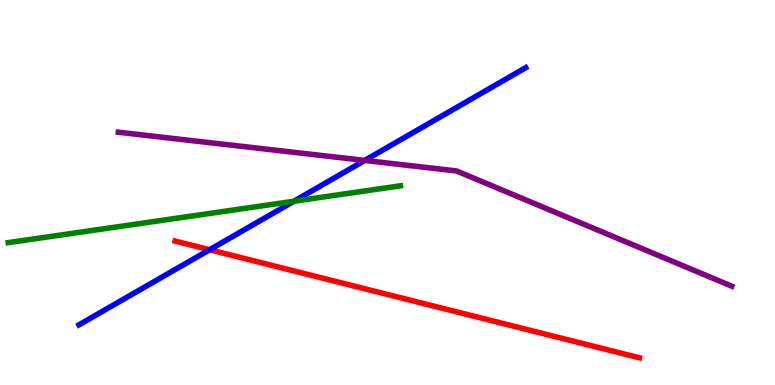[{'lines': ['blue', 'red'], 'intersections': [{'x': 2.7, 'y': 3.51}]}, {'lines': ['green', 'red'], 'intersections': []}, {'lines': ['purple', 'red'], 'intersections': []}, {'lines': ['blue', 'green'], 'intersections': [{'x': 3.79, 'y': 4.77}]}, {'lines': ['blue', 'purple'], 'intersections': [{'x': 4.71, 'y': 5.83}]}, {'lines': ['green', 'purple'], 'intersections': []}]